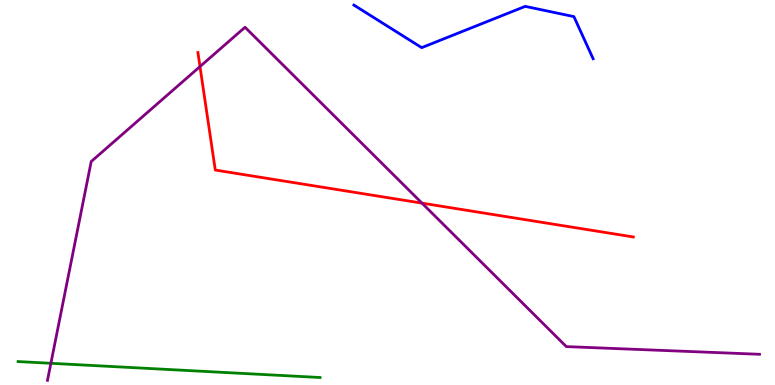[{'lines': ['blue', 'red'], 'intersections': []}, {'lines': ['green', 'red'], 'intersections': []}, {'lines': ['purple', 'red'], 'intersections': [{'x': 2.58, 'y': 8.27}, {'x': 5.45, 'y': 4.72}]}, {'lines': ['blue', 'green'], 'intersections': []}, {'lines': ['blue', 'purple'], 'intersections': []}, {'lines': ['green', 'purple'], 'intersections': [{'x': 0.657, 'y': 0.564}]}]